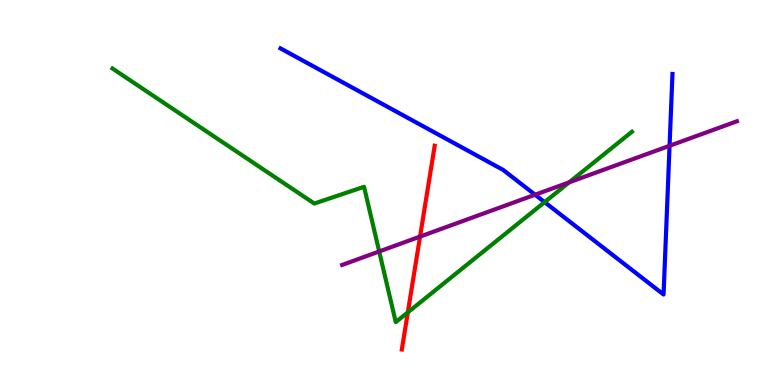[{'lines': ['blue', 'red'], 'intersections': []}, {'lines': ['green', 'red'], 'intersections': [{'x': 5.26, 'y': 1.89}]}, {'lines': ['purple', 'red'], 'intersections': [{'x': 5.42, 'y': 3.85}]}, {'lines': ['blue', 'green'], 'intersections': [{'x': 7.03, 'y': 4.75}]}, {'lines': ['blue', 'purple'], 'intersections': [{'x': 6.9, 'y': 4.94}, {'x': 8.64, 'y': 6.21}]}, {'lines': ['green', 'purple'], 'intersections': [{'x': 4.89, 'y': 3.47}, {'x': 7.34, 'y': 5.26}]}]